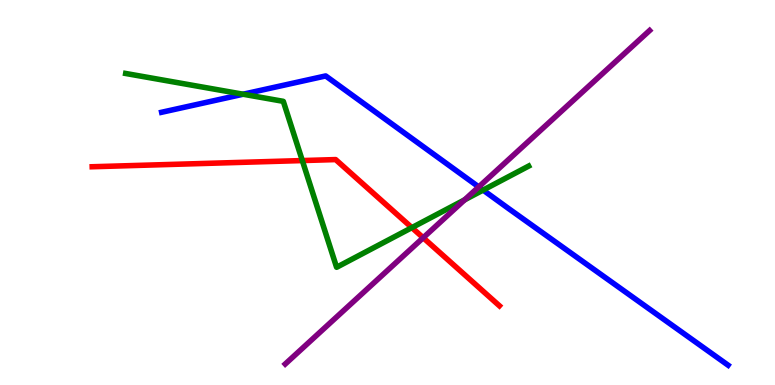[{'lines': ['blue', 'red'], 'intersections': []}, {'lines': ['green', 'red'], 'intersections': [{'x': 3.9, 'y': 5.83}, {'x': 5.31, 'y': 4.09}]}, {'lines': ['purple', 'red'], 'intersections': [{'x': 5.46, 'y': 3.82}]}, {'lines': ['blue', 'green'], 'intersections': [{'x': 3.14, 'y': 7.55}, {'x': 6.23, 'y': 5.06}]}, {'lines': ['blue', 'purple'], 'intersections': [{'x': 6.18, 'y': 5.15}]}, {'lines': ['green', 'purple'], 'intersections': [{'x': 6.0, 'y': 4.81}]}]